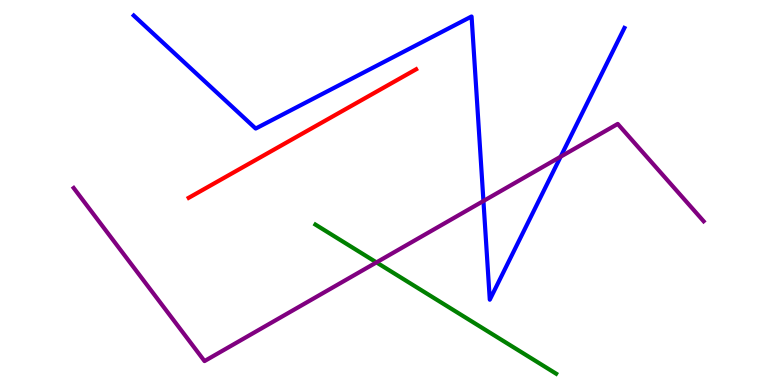[{'lines': ['blue', 'red'], 'intersections': []}, {'lines': ['green', 'red'], 'intersections': []}, {'lines': ['purple', 'red'], 'intersections': []}, {'lines': ['blue', 'green'], 'intersections': []}, {'lines': ['blue', 'purple'], 'intersections': [{'x': 6.24, 'y': 4.78}, {'x': 7.23, 'y': 5.93}]}, {'lines': ['green', 'purple'], 'intersections': [{'x': 4.86, 'y': 3.18}]}]